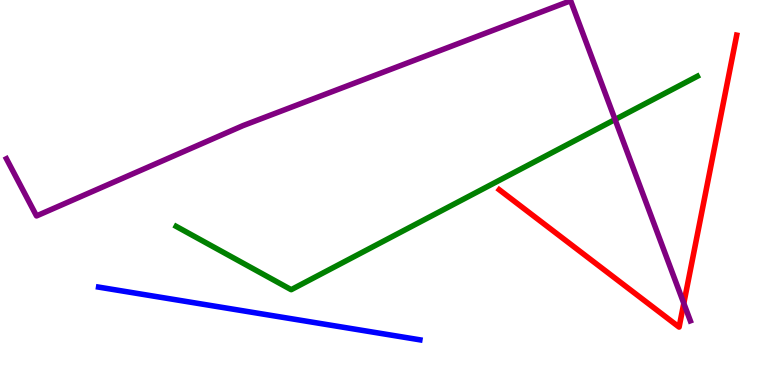[{'lines': ['blue', 'red'], 'intersections': []}, {'lines': ['green', 'red'], 'intersections': []}, {'lines': ['purple', 'red'], 'intersections': [{'x': 8.82, 'y': 2.12}]}, {'lines': ['blue', 'green'], 'intersections': []}, {'lines': ['blue', 'purple'], 'intersections': []}, {'lines': ['green', 'purple'], 'intersections': [{'x': 7.94, 'y': 6.9}]}]